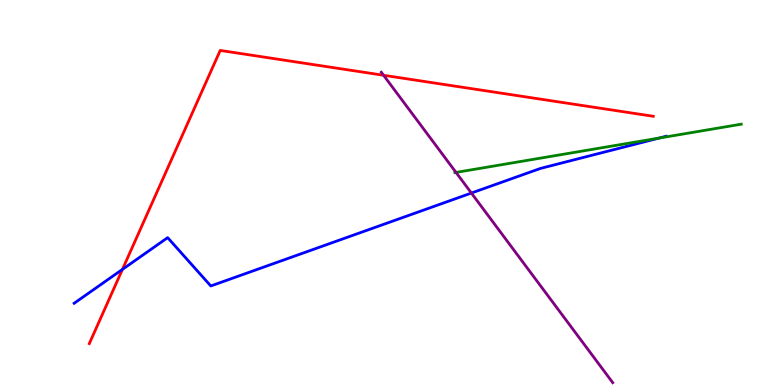[{'lines': ['blue', 'red'], 'intersections': [{'x': 1.58, 'y': 3.0}]}, {'lines': ['green', 'red'], 'intersections': []}, {'lines': ['purple', 'red'], 'intersections': [{'x': 4.95, 'y': 8.04}]}, {'lines': ['blue', 'green'], 'intersections': [{'x': 8.5, 'y': 6.41}]}, {'lines': ['blue', 'purple'], 'intersections': [{'x': 6.08, 'y': 4.99}]}, {'lines': ['green', 'purple'], 'intersections': [{'x': 5.88, 'y': 5.52}]}]